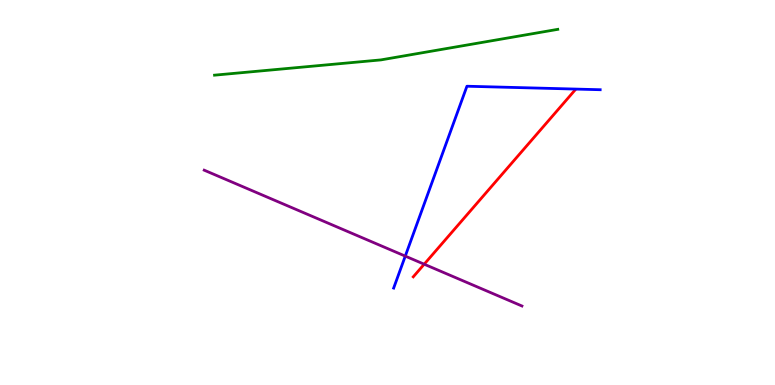[{'lines': ['blue', 'red'], 'intersections': []}, {'lines': ['green', 'red'], 'intersections': []}, {'lines': ['purple', 'red'], 'intersections': [{'x': 5.47, 'y': 3.14}]}, {'lines': ['blue', 'green'], 'intersections': []}, {'lines': ['blue', 'purple'], 'intersections': [{'x': 5.23, 'y': 3.35}]}, {'lines': ['green', 'purple'], 'intersections': []}]